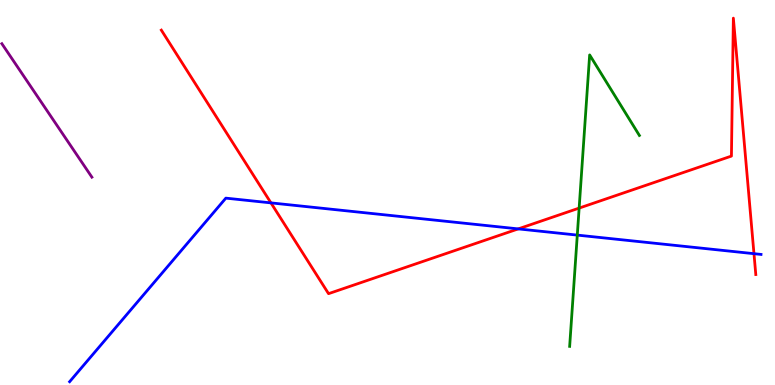[{'lines': ['blue', 'red'], 'intersections': [{'x': 3.5, 'y': 4.73}, {'x': 6.69, 'y': 4.05}, {'x': 9.73, 'y': 3.41}]}, {'lines': ['green', 'red'], 'intersections': [{'x': 7.47, 'y': 4.6}]}, {'lines': ['purple', 'red'], 'intersections': []}, {'lines': ['blue', 'green'], 'intersections': [{'x': 7.45, 'y': 3.89}]}, {'lines': ['blue', 'purple'], 'intersections': []}, {'lines': ['green', 'purple'], 'intersections': []}]